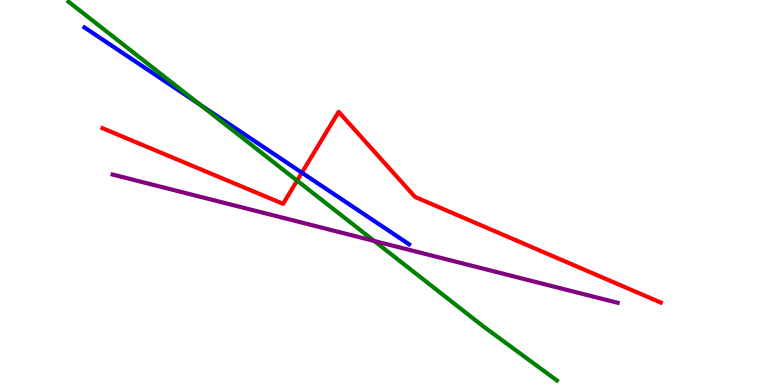[{'lines': ['blue', 'red'], 'intersections': [{'x': 3.9, 'y': 5.51}]}, {'lines': ['green', 'red'], 'intersections': [{'x': 3.83, 'y': 5.31}]}, {'lines': ['purple', 'red'], 'intersections': []}, {'lines': ['blue', 'green'], 'intersections': [{'x': 2.58, 'y': 7.28}]}, {'lines': ['blue', 'purple'], 'intersections': []}, {'lines': ['green', 'purple'], 'intersections': [{'x': 4.83, 'y': 3.74}]}]